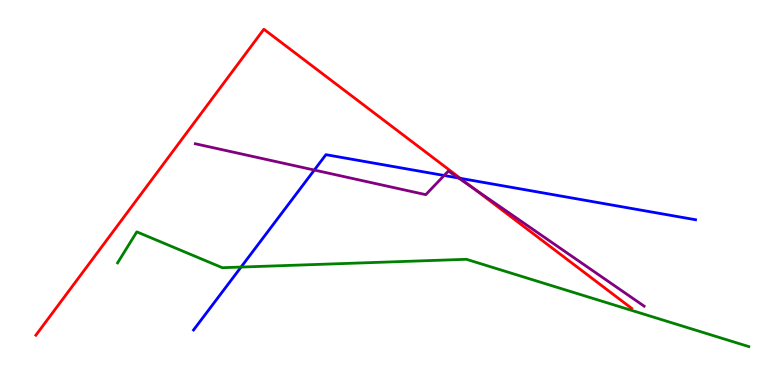[{'lines': ['blue', 'red'], 'intersections': [{'x': 5.94, 'y': 5.37}]}, {'lines': ['green', 'red'], 'intersections': []}, {'lines': ['purple', 'red'], 'intersections': [{'x': 6.11, 'y': 5.1}]}, {'lines': ['blue', 'green'], 'intersections': [{'x': 3.11, 'y': 3.06}]}, {'lines': ['blue', 'purple'], 'intersections': [{'x': 4.06, 'y': 5.58}, {'x': 5.73, 'y': 5.44}, {'x': 5.92, 'y': 5.38}]}, {'lines': ['green', 'purple'], 'intersections': []}]